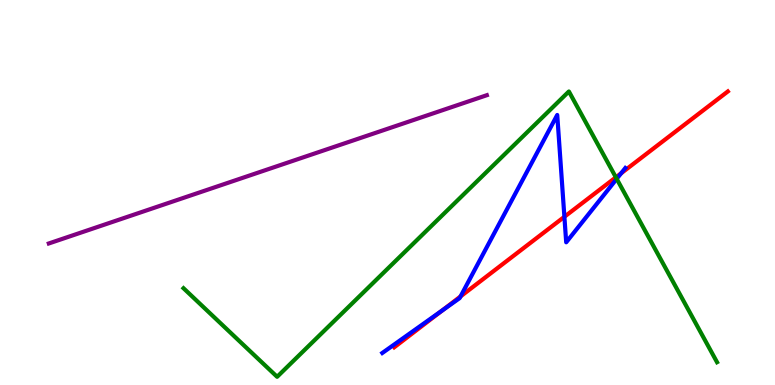[{'lines': ['blue', 'red'], 'intersections': [{'x': 5.71, 'y': 1.94}, {'x': 5.94, 'y': 2.3}, {'x': 7.28, 'y': 4.37}, {'x': 8.01, 'y': 5.5}]}, {'lines': ['green', 'red'], 'intersections': [{'x': 7.95, 'y': 5.39}]}, {'lines': ['purple', 'red'], 'intersections': []}, {'lines': ['blue', 'green'], 'intersections': [{'x': 7.96, 'y': 5.35}]}, {'lines': ['blue', 'purple'], 'intersections': []}, {'lines': ['green', 'purple'], 'intersections': []}]